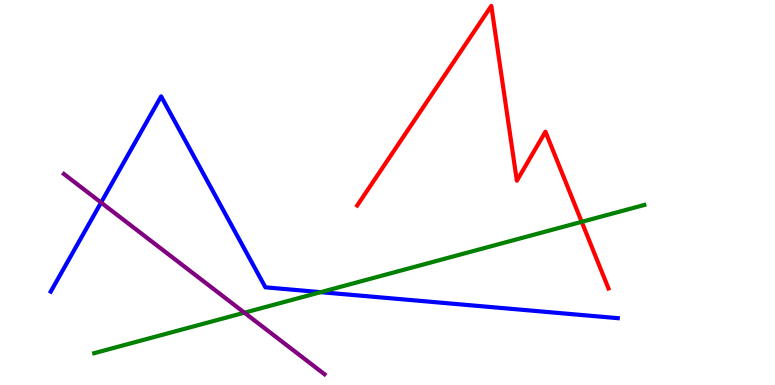[{'lines': ['blue', 'red'], 'intersections': []}, {'lines': ['green', 'red'], 'intersections': [{'x': 7.51, 'y': 4.24}]}, {'lines': ['purple', 'red'], 'intersections': []}, {'lines': ['blue', 'green'], 'intersections': [{'x': 4.14, 'y': 2.41}]}, {'lines': ['blue', 'purple'], 'intersections': [{'x': 1.3, 'y': 4.74}]}, {'lines': ['green', 'purple'], 'intersections': [{'x': 3.15, 'y': 1.88}]}]